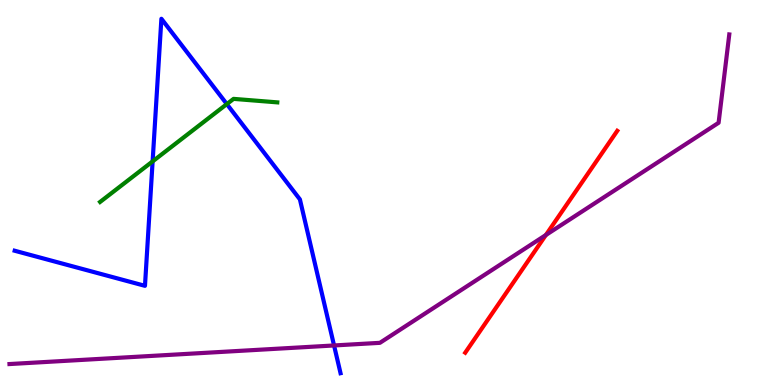[{'lines': ['blue', 'red'], 'intersections': []}, {'lines': ['green', 'red'], 'intersections': []}, {'lines': ['purple', 'red'], 'intersections': [{'x': 7.04, 'y': 3.9}]}, {'lines': ['blue', 'green'], 'intersections': [{'x': 1.97, 'y': 5.81}, {'x': 2.93, 'y': 7.3}]}, {'lines': ['blue', 'purple'], 'intersections': [{'x': 4.31, 'y': 1.03}]}, {'lines': ['green', 'purple'], 'intersections': []}]